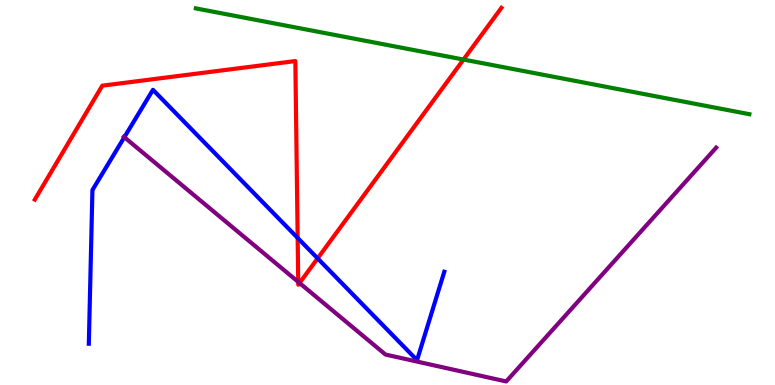[{'lines': ['blue', 'red'], 'intersections': [{'x': 3.84, 'y': 3.82}, {'x': 4.1, 'y': 3.29}]}, {'lines': ['green', 'red'], 'intersections': [{'x': 5.98, 'y': 8.45}]}, {'lines': ['purple', 'red'], 'intersections': [{'x': 3.85, 'y': 2.68}, {'x': 3.87, 'y': 2.65}]}, {'lines': ['blue', 'green'], 'intersections': []}, {'lines': ['blue', 'purple'], 'intersections': [{'x': 1.6, 'y': 6.44}]}, {'lines': ['green', 'purple'], 'intersections': []}]